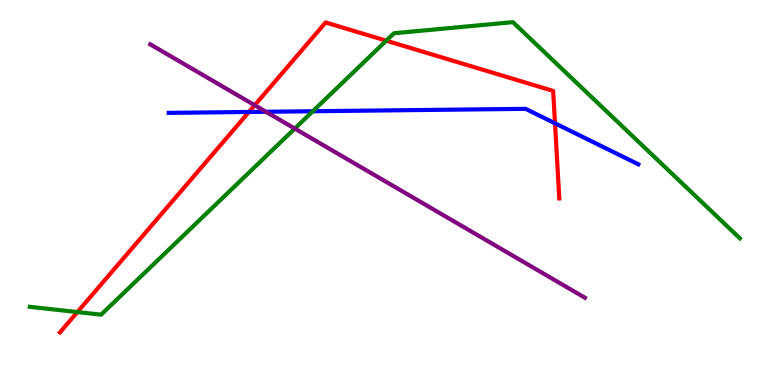[{'lines': ['blue', 'red'], 'intersections': [{'x': 3.21, 'y': 7.09}, {'x': 7.16, 'y': 6.8}]}, {'lines': ['green', 'red'], 'intersections': [{'x': 0.999, 'y': 1.89}, {'x': 4.98, 'y': 8.94}]}, {'lines': ['purple', 'red'], 'intersections': [{'x': 3.29, 'y': 7.27}]}, {'lines': ['blue', 'green'], 'intersections': [{'x': 4.04, 'y': 7.11}]}, {'lines': ['blue', 'purple'], 'intersections': [{'x': 3.43, 'y': 7.1}]}, {'lines': ['green', 'purple'], 'intersections': [{'x': 3.8, 'y': 6.66}]}]